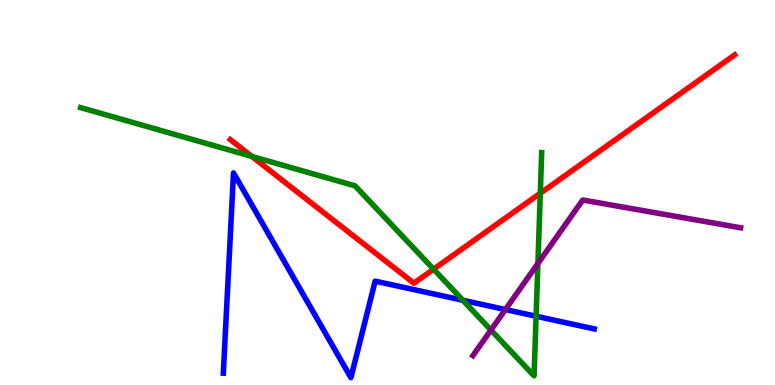[{'lines': ['blue', 'red'], 'intersections': []}, {'lines': ['green', 'red'], 'intersections': [{'x': 3.25, 'y': 5.94}, {'x': 5.59, 'y': 3.01}, {'x': 6.97, 'y': 4.98}]}, {'lines': ['purple', 'red'], 'intersections': []}, {'lines': ['blue', 'green'], 'intersections': [{'x': 5.97, 'y': 2.2}, {'x': 6.92, 'y': 1.79}]}, {'lines': ['blue', 'purple'], 'intersections': [{'x': 6.52, 'y': 1.96}]}, {'lines': ['green', 'purple'], 'intersections': [{'x': 6.33, 'y': 1.43}, {'x': 6.94, 'y': 3.16}]}]